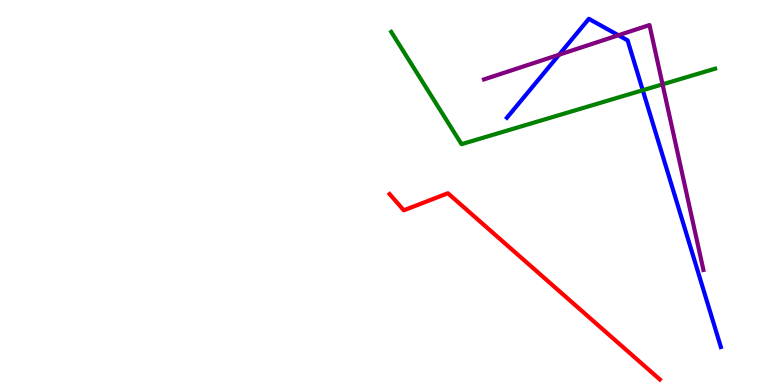[{'lines': ['blue', 'red'], 'intersections': []}, {'lines': ['green', 'red'], 'intersections': []}, {'lines': ['purple', 'red'], 'intersections': []}, {'lines': ['blue', 'green'], 'intersections': [{'x': 8.29, 'y': 7.66}]}, {'lines': ['blue', 'purple'], 'intersections': [{'x': 7.21, 'y': 8.58}, {'x': 7.98, 'y': 9.08}]}, {'lines': ['green', 'purple'], 'intersections': [{'x': 8.55, 'y': 7.81}]}]